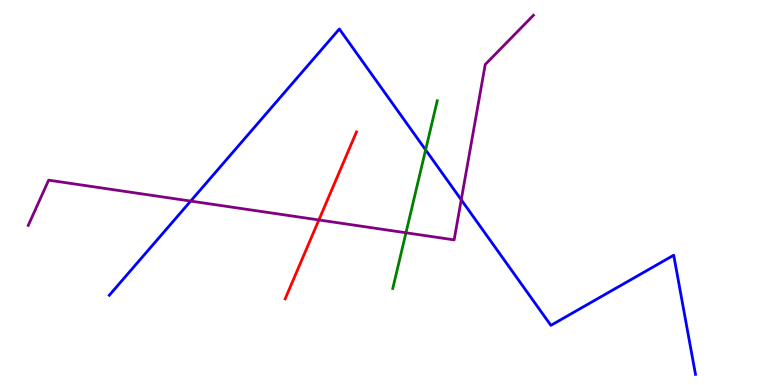[{'lines': ['blue', 'red'], 'intersections': []}, {'lines': ['green', 'red'], 'intersections': []}, {'lines': ['purple', 'red'], 'intersections': [{'x': 4.11, 'y': 4.29}]}, {'lines': ['blue', 'green'], 'intersections': [{'x': 5.49, 'y': 6.11}]}, {'lines': ['blue', 'purple'], 'intersections': [{'x': 2.46, 'y': 4.78}, {'x': 5.95, 'y': 4.81}]}, {'lines': ['green', 'purple'], 'intersections': [{'x': 5.24, 'y': 3.95}]}]